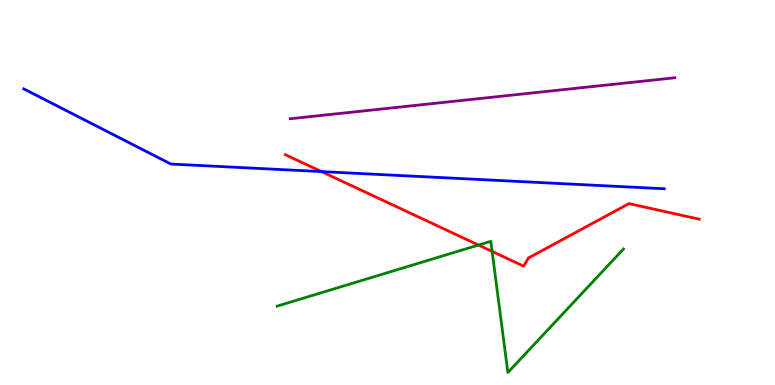[{'lines': ['blue', 'red'], 'intersections': [{'x': 4.15, 'y': 5.54}]}, {'lines': ['green', 'red'], 'intersections': [{'x': 6.17, 'y': 3.64}, {'x': 6.35, 'y': 3.47}]}, {'lines': ['purple', 'red'], 'intersections': []}, {'lines': ['blue', 'green'], 'intersections': []}, {'lines': ['blue', 'purple'], 'intersections': []}, {'lines': ['green', 'purple'], 'intersections': []}]